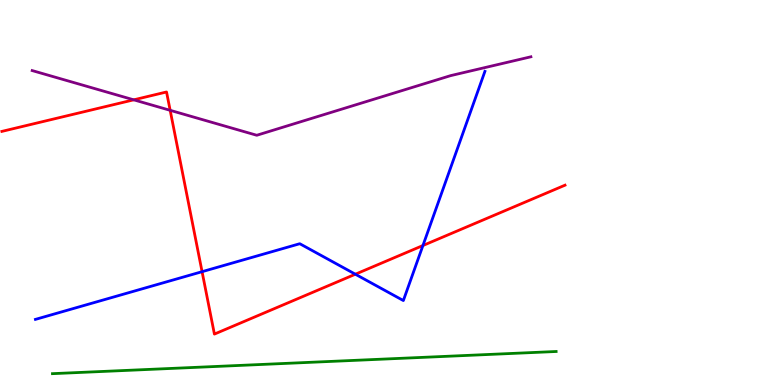[{'lines': ['blue', 'red'], 'intersections': [{'x': 2.61, 'y': 2.94}, {'x': 4.59, 'y': 2.88}, {'x': 5.46, 'y': 3.62}]}, {'lines': ['green', 'red'], 'intersections': []}, {'lines': ['purple', 'red'], 'intersections': [{'x': 1.73, 'y': 7.41}, {'x': 2.2, 'y': 7.13}]}, {'lines': ['blue', 'green'], 'intersections': []}, {'lines': ['blue', 'purple'], 'intersections': []}, {'lines': ['green', 'purple'], 'intersections': []}]